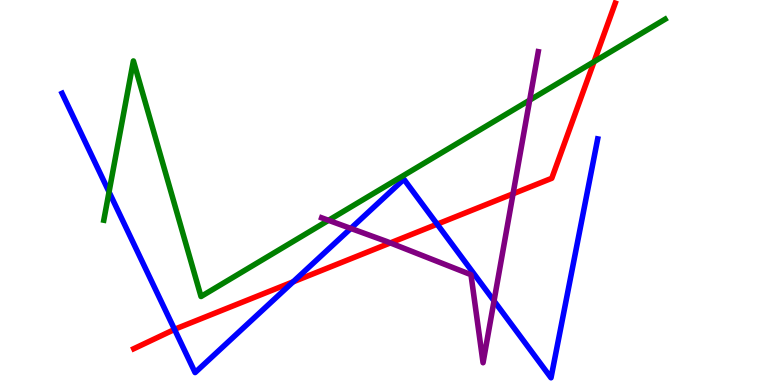[{'lines': ['blue', 'red'], 'intersections': [{'x': 2.25, 'y': 1.44}, {'x': 3.78, 'y': 2.68}, {'x': 5.64, 'y': 4.18}]}, {'lines': ['green', 'red'], 'intersections': [{'x': 7.67, 'y': 8.4}]}, {'lines': ['purple', 'red'], 'intersections': [{'x': 5.04, 'y': 3.69}, {'x': 6.62, 'y': 4.97}]}, {'lines': ['blue', 'green'], 'intersections': [{'x': 1.41, 'y': 5.01}]}, {'lines': ['blue', 'purple'], 'intersections': [{'x': 4.53, 'y': 4.07}, {'x': 6.37, 'y': 2.18}]}, {'lines': ['green', 'purple'], 'intersections': [{'x': 4.24, 'y': 4.28}, {'x': 6.83, 'y': 7.4}]}]